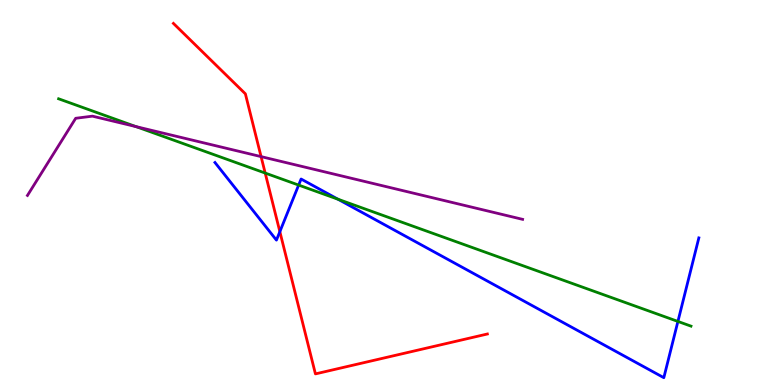[{'lines': ['blue', 'red'], 'intersections': [{'x': 3.61, 'y': 3.98}]}, {'lines': ['green', 'red'], 'intersections': [{'x': 3.42, 'y': 5.5}]}, {'lines': ['purple', 'red'], 'intersections': [{'x': 3.37, 'y': 5.93}]}, {'lines': ['blue', 'green'], 'intersections': [{'x': 3.85, 'y': 5.19}, {'x': 4.36, 'y': 4.83}, {'x': 8.75, 'y': 1.65}]}, {'lines': ['blue', 'purple'], 'intersections': []}, {'lines': ['green', 'purple'], 'intersections': [{'x': 1.75, 'y': 6.71}]}]